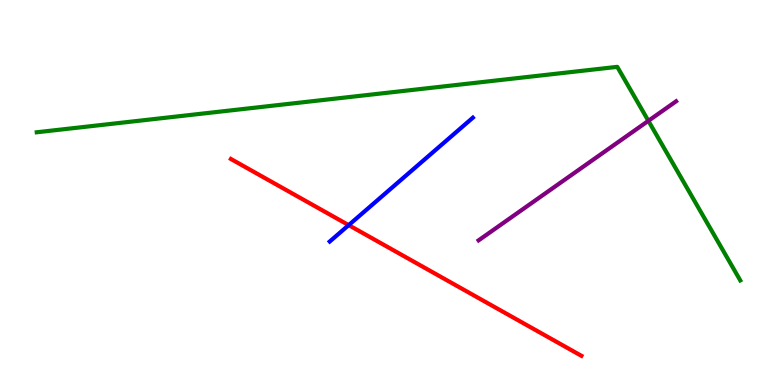[{'lines': ['blue', 'red'], 'intersections': [{'x': 4.5, 'y': 4.15}]}, {'lines': ['green', 'red'], 'intersections': []}, {'lines': ['purple', 'red'], 'intersections': []}, {'lines': ['blue', 'green'], 'intersections': []}, {'lines': ['blue', 'purple'], 'intersections': []}, {'lines': ['green', 'purple'], 'intersections': [{'x': 8.37, 'y': 6.86}]}]